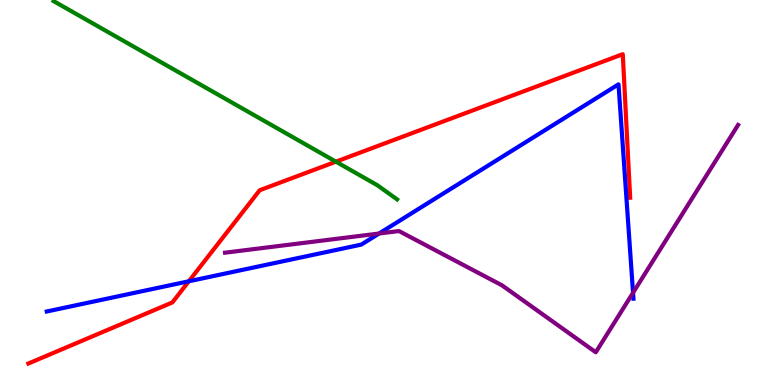[{'lines': ['blue', 'red'], 'intersections': [{'x': 2.44, 'y': 2.69}]}, {'lines': ['green', 'red'], 'intersections': [{'x': 4.33, 'y': 5.8}]}, {'lines': ['purple', 'red'], 'intersections': []}, {'lines': ['blue', 'green'], 'intersections': []}, {'lines': ['blue', 'purple'], 'intersections': [{'x': 4.89, 'y': 3.93}, {'x': 8.17, 'y': 2.4}]}, {'lines': ['green', 'purple'], 'intersections': []}]